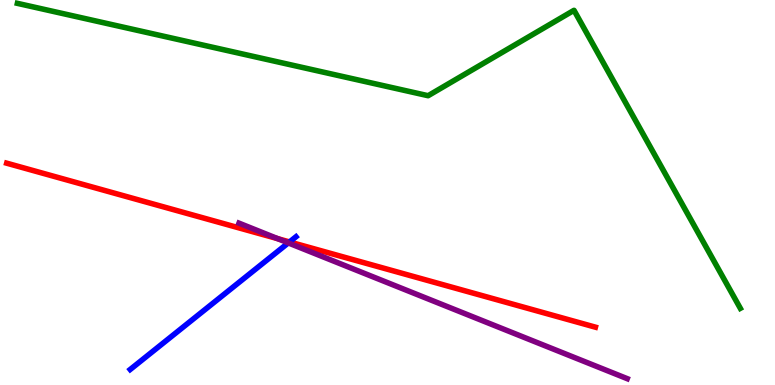[{'lines': ['blue', 'red'], 'intersections': [{'x': 3.74, 'y': 3.72}]}, {'lines': ['green', 'red'], 'intersections': []}, {'lines': ['purple', 'red'], 'intersections': [{'x': 3.58, 'y': 3.8}]}, {'lines': ['blue', 'green'], 'intersections': []}, {'lines': ['blue', 'purple'], 'intersections': [{'x': 3.72, 'y': 3.69}]}, {'lines': ['green', 'purple'], 'intersections': []}]